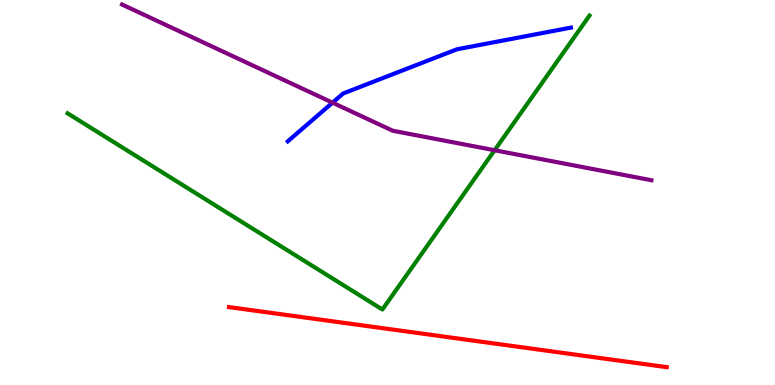[{'lines': ['blue', 'red'], 'intersections': []}, {'lines': ['green', 'red'], 'intersections': []}, {'lines': ['purple', 'red'], 'intersections': []}, {'lines': ['blue', 'green'], 'intersections': []}, {'lines': ['blue', 'purple'], 'intersections': [{'x': 4.29, 'y': 7.33}]}, {'lines': ['green', 'purple'], 'intersections': [{'x': 6.38, 'y': 6.1}]}]